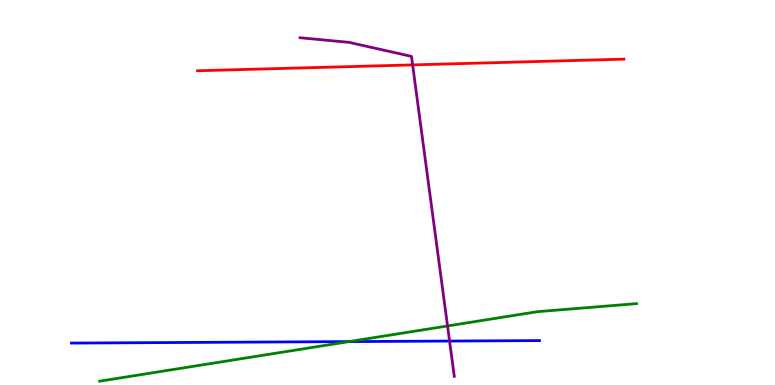[{'lines': ['blue', 'red'], 'intersections': []}, {'lines': ['green', 'red'], 'intersections': []}, {'lines': ['purple', 'red'], 'intersections': [{'x': 5.32, 'y': 8.31}]}, {'lines': ['blue', 'green'], 'intersections': [{'x': 4.5, 'y': 1.13}]}, {'lines': ['blue', 'purple'], 'intersections': [{'x': 5.8, 'y': 1.14}]}, {'lines': ['green', 'purple'], 'intersections': [{'x': 5.77, 'y': 1.53}]}]